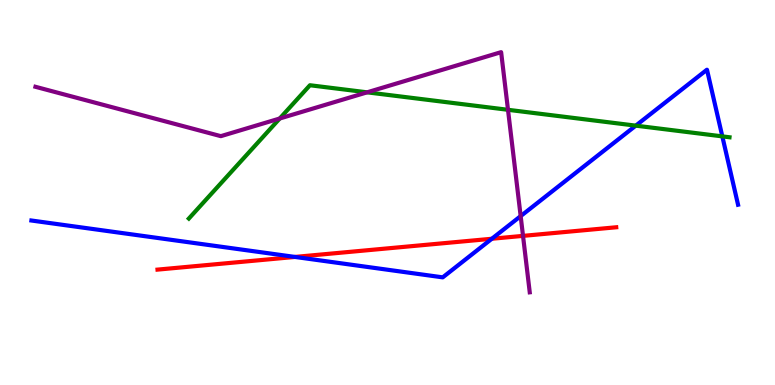[{'lines': ['blue', 'red'], 'intersections': [{'x': 3.81, 'y': 3.33}, {'x': 6.35, 'y': 3.8}]}, {'lines': ['green', 'red'], 'intersections': []}, {'lines': ['purple', 'red'], 'intersections': [{'x': 6.75, 'y': 3.87}]}, {'lines': ['blue', 'green'], 'intersections': [{'x': 8.2, 'y': 6.74}, {'x': 9.32, 'y': 6.46}]}, {'lines': ['blue', 'purple'], 'intersections': [{'x': 6.72, 'y': 4.39}]}, {'lines': ['green', 'purple'], 'intersections': [{'x': 3.61, 'y': 6.92}, {'x': 4.74, 'y': 7.6}, {'x': 6.55, 'y': 7.15}]}]